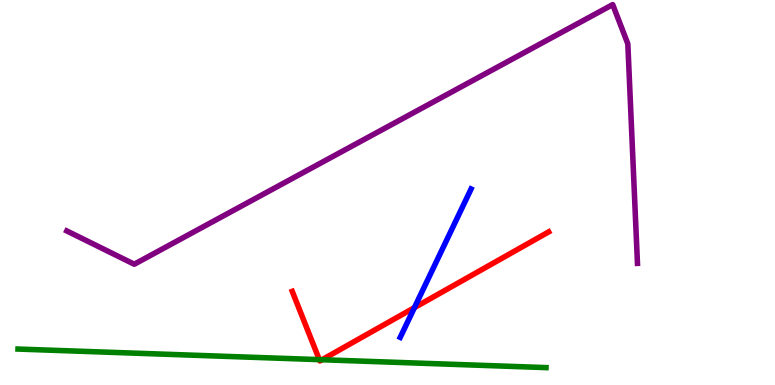[{'lines': ['blue', 'red'], 'intersections': [{'x': 5.35, 'y': 2.01}]}, {'lines': ['green', 'red'], 'intersections': [{'x': 4.12, 'y': 0.659}, {'x': 4.16, 'y': 0.656}]}, {'lines': ['purple', 'red'], 'intersections': []}, {'lines': ['blue', 'green'], 'intersections': []}, {'lines': ['blue', 'purple'], 'intersections': []}, {'lines': ['green', 'purple'], 'intersections': []}]